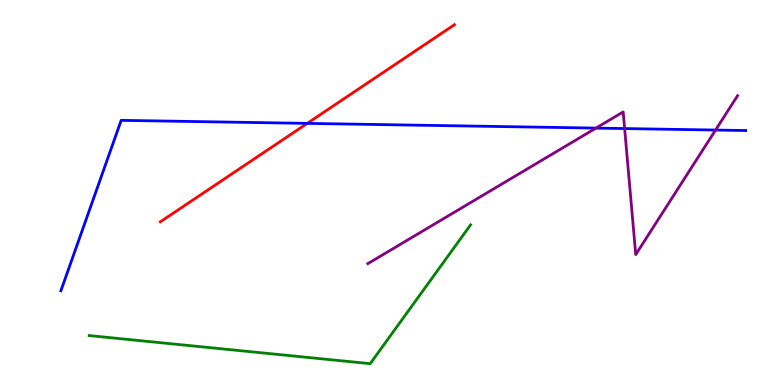[{'lines': ['blue', 'red'], 'intersections': [{'x': 3.96, 'y': 6.8}]}, {'lines': ['green', 'red'], 'intersections': []}, {'lines': ['purple', 'red'], 'intersections': []}, {'lines': ['blue', 'green'], 'intersections': []}, {'lines': ['blue', 'purple'], 'intersections': [{'x': 7.69, 'y': 6.67}, {'x': 8.06, 'y': 6.66}, {'x': 9.23, 'y': 6.62}]}, {'lines': ['green', 'purple'], 'intersections': []}]